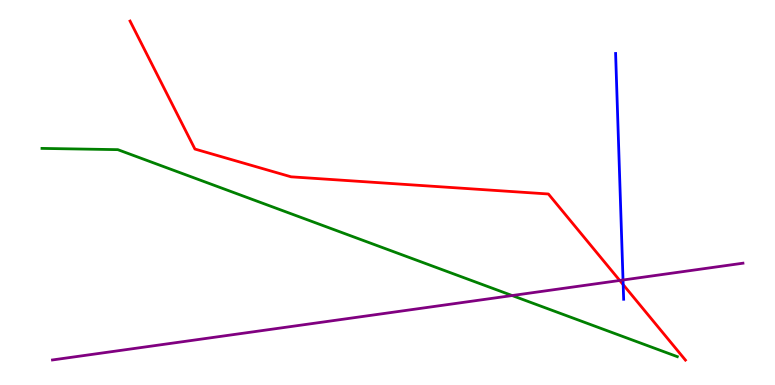[{'lines': ['blue', 'red'], 'intersections': [{'x': 8.04, 'y': 2.61}]}, {'lines': ['green', 'red'], 'intersections': []}, {'lines': ['purple', 'red'], 'intersections': [{'x': 8.0, 'y': 2.72}]}, {'lines': ['blue', 'green'], 'intersections': []}, {'lines': ['blue', 'purple'], 'intersections': [{'x': 8.04, 'y': 2.73}]}, {'lines': ['green', 'purple'], 'intersections': [{'x': 6.61, 'y': 2.32}]}]